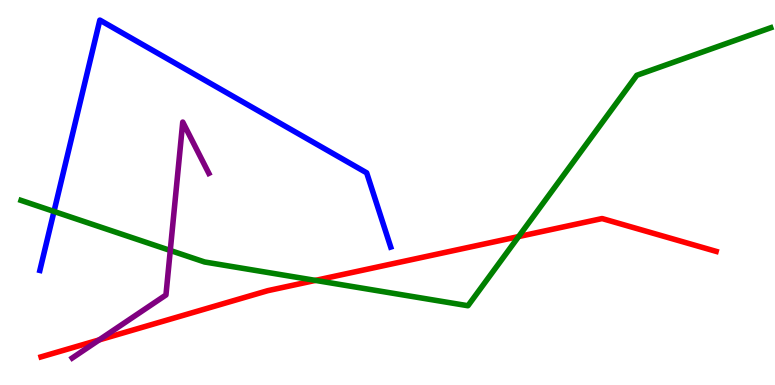[{'lines': ['blue', 'red'], 'intersections': []}, {'lines': ['green', 'red'], 'intersections': [{'x': 4.07, 'y': 2.72}, {'x': 6.69, 'y': 3.86}]}, {'lines': ['purple', 'red'], 'intersections': [{'x': 1.28, 'y': 1.17}]}, {'lines': ['blue', 'green'], 'intersections': [{'x': 0.697, 'y': 4.51}]}, {'lines': ['blue', 'purple'], 'intersections': []}, {'lines': ['green', 'purple'], 'intersections': [{'x': 2.2, 'y': 3.49}]}]